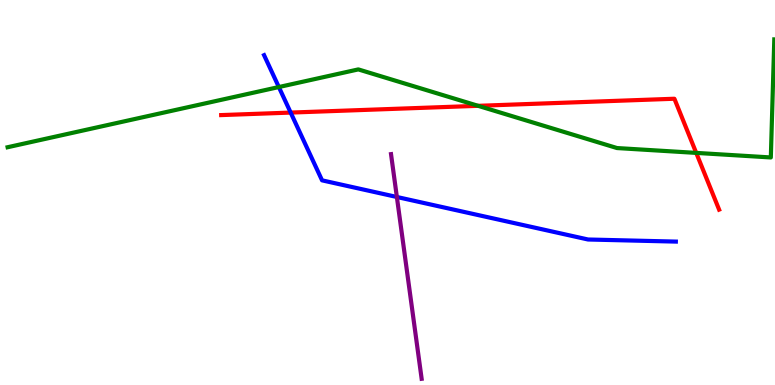[{'lines': ['blue', 'red'], 'intersections': [{'x': 3.75, 'y': 7.08}]}, {'lines': ['green', 'red'], 'intersections': [{'x': 6.17, 'y': 7.25}, {'x': 8.98, 'y': 6.03}]}, {'lines': ['purple', 'red'], 'intersections': []}, {'lines': ['blue', 'green'], 'intersections': [{'x': 3.6, 'y': 7.74}]}, {'lines': ['blue', 'purple'], 'intersections': [{'x': 5.12, 'y': 4.88}]}, {'lines': ['green', 'purple'], 'intersections': []}]